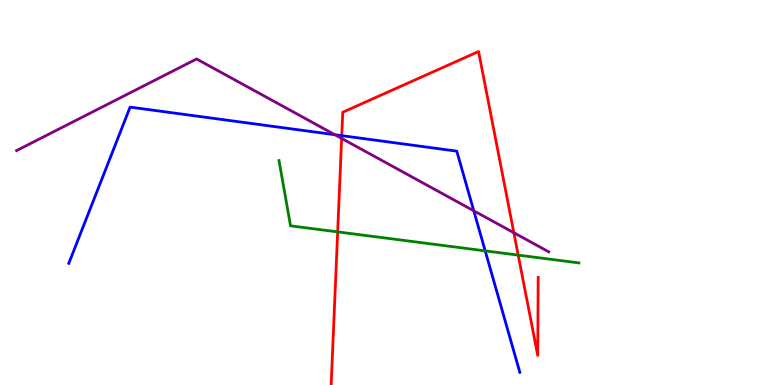[{'lines': ['blue', 'red'], 'intersections': [{'x': 4.41, 'y': 6.48}]}, {'lines': ['green', 'red'], 'intersections': [{'x': 4.36, 'y': 3.98}, {'x': 6.69, 'y': 3.37}]}, {'lines': ['purple', 'red'], 'intersections': [{'x': 4.41, 'y': 6.4}, {'x': 6.63, 'y': 3.95}]}, {'lines': ['blue', 'green'], 'intersections': [{'x': 6.26, 'y': 3.48}]}, {'lines': ['blue', 'purple'], 'intersections': [{'x': 4.32, 'y': 6.5}, {'x': 6.11, 'y': 4.53}]}, {'lines': ['green', 'purple'], 'intersections': []}]